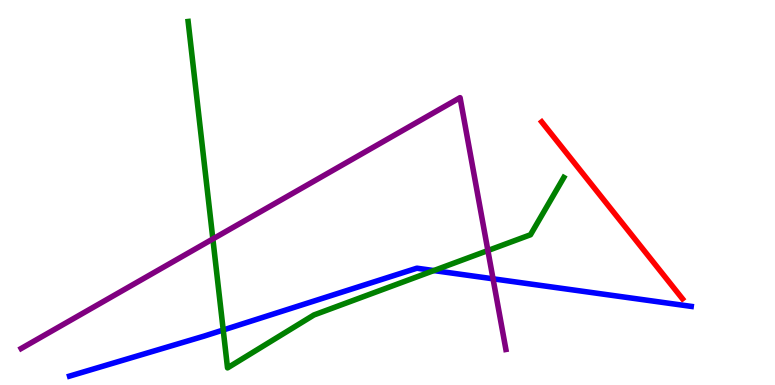[{'lines': ['blue', 'red'], 'intersections': []}, {'lines': ['green', 'red'], 'intersections': []}, {'lines': ['purple', 'red'], 'intersections': []}, {'lines': ['blue', 'green'], 'intersections': [{'x': 2.88, 'y': 1.43}, {'x': 5.6, 'y': 2.97}]}, {'lines': ['blue', 'purple'], 'intersections': [{'x': 6.36, 'y': 2.76}]}, {'lines': ['green', 'purple'], 'intersections': [{'x': 2.75, 'y': 3.79}, {'x': 6.3, 'y': 3.49}]}]